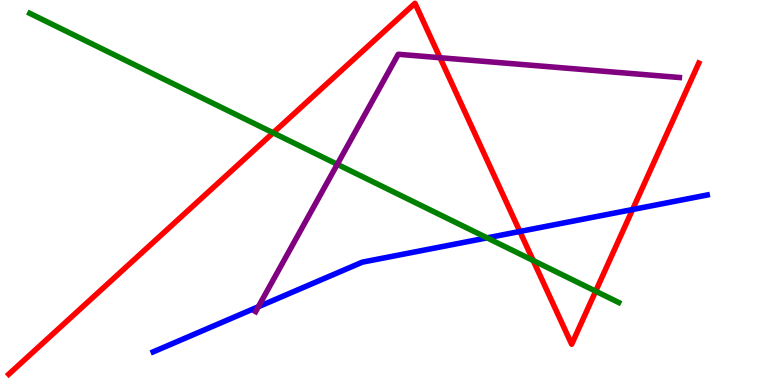[{'lines': ['blue', 'red'], 'intersections': [{'x': 6.71, 'y': 3.99}, {'x': 8.16, 'y': 4.56}]}, {'lines': ['green', 'red'], 'intersections': [{'x': 3.52, 'y': 6.55}, {'x': 6.88, 'y': 3.23}, {'x': 7.69, 'y': 2.44}]}, {'lines': ['purple', 'red'], 'intersections': [{'x': 5.68, 'y': 8.5}]}, {'lines': ['blue', 'green'], 'intersections': [{'x': 6.28, 'y': 3.82}]}, {'lines': ['blue', 'purple'], 'intersections': [{'x': 3.33, 'y': 2.03}]}, {'lines': ['green', 'purple'], 'intersections': [{'x': 4.35, 'y': 5.73}]}]